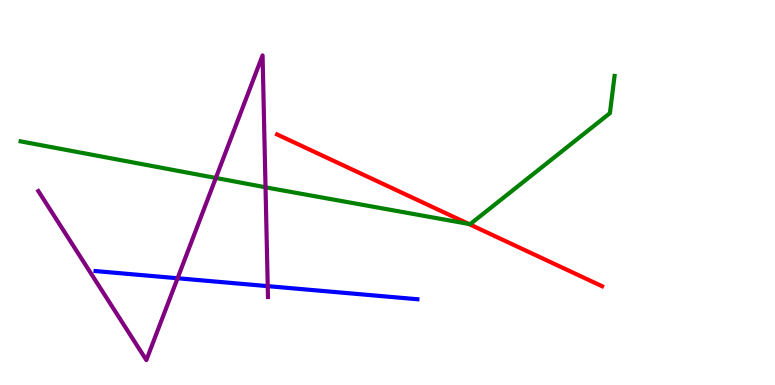[{'lines': ['blue', 'red'], 'intersections': []}, {'lines': ['green', 'red'], 'intersections': [{'x': 6.05, 'y': 4.18}]}, {'lines': ['purple', 'red'], 'intersections': []}, {'lines': ['blue', 'green'], 'intersections': []}, {'lines': ['blue', 'purple'], 'intersections': [{'x': 2.29, 'y': 2.77}, {'x': 3.45, 'y': 2.57}]}, {'lines': ['green', 'purple'], 'intersections': [{'x': 2.78, 'y': 5.38}, {'x': 3.43, 'y': 5.14}]}]